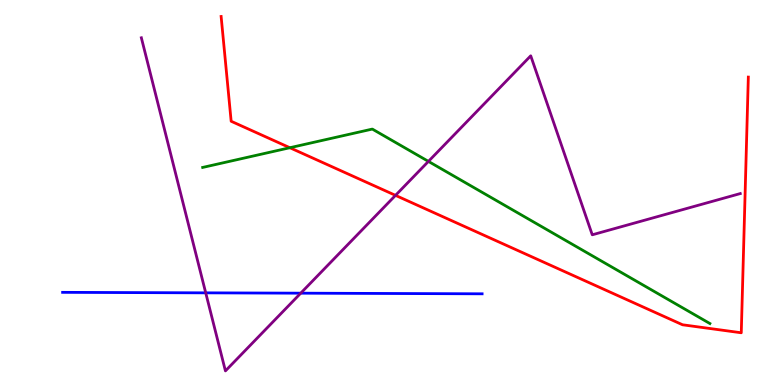[{'lines': ['blue', 'red'], 'intersections': []}, {'lines': ['green', 'red'], 'intersections': [{'x': 3.74, 'y': 6.16}]}, {'lines': ['purple', 'red'], 'intersections': [{'x': 5.1, 'y': 4.93}]}, {'lines': ['blue', 'green'], 'intersections': []}, {'lines': ['blue', 'purple'], 'intersections': [{'x': 2.65, 'y': 2.39}, {'x': 3.88, 'y': 2.39}]}, {'lines': ['green', 'purple'], 'intersections': [{'x': 5.53, 'y': 5.81}]}]